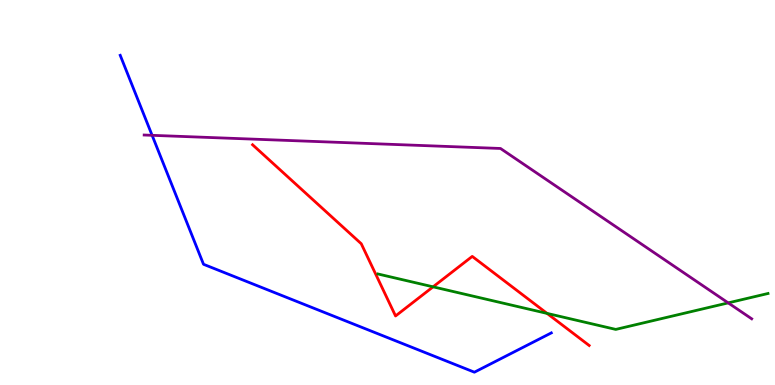[{'lines': ['blue', 'red'], 'intersections': []}, {'lines': ['green', 'red'], 'intersections': [{'x': 5.59, 'y': 2.55}, {'x': 7.06, 'y': 1.86}]}, {'lines': ['purple', 'red'], 'intersections': []}, {'lines': ['blue', 'green'], 'intersections': []}, {'lines': ['blue', 'purple'], 'intersections': [{'x': 1.96, 'y': 6.49}]}, {'lines': ['green', 'purple'], 'intersections': [{'x': 9.4, 'y': 2.13}]}]